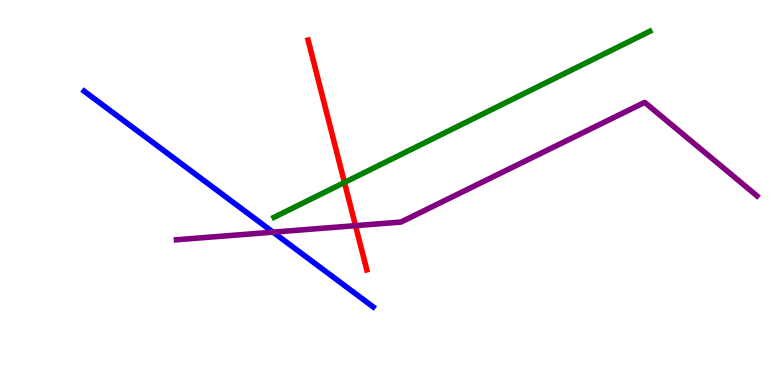[{'lines': ['blue', 'red'], 'intersections': []}, {'lines': ['green', 'red'], 'intersections': [{'x': 4.44, 'y': 5.26}]}, {'lines': ['purple', 'red'], 'intersections': [{'x': 4.59, 'y': 4.14}]}, {'lines': ['blue', 'green'], 'intersections': []}, {'lines': ['blue', 'purple'], 'intersections': [{'x': 3.52, 'y': 3.97}]}, {'lines': ['green', 'purple'], 'intersections': []}]